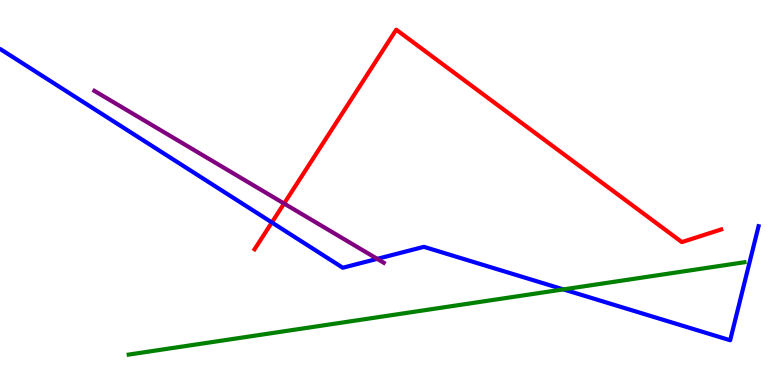[{'lines': ['blue', 'red'], 'intersections': [{'x': 3.51, 'y': 4.22}]}, {'lines': ['green', 'red'], 'intersections': []}, {'lines': ['purple', 'red'], 'intersections': [{'x': 3.67, 'y': 4.71}]}, {'lines': ['blue', 'green'], 'intersections': [{'x': 7.27, 'y': 2.48}]}, {'lines': ['blue', 'purple'], 'intersections': [{'x': 4.87, 'y': 3.28}]}, {'lines': ['green', 'purple'], 'intersections': []}]